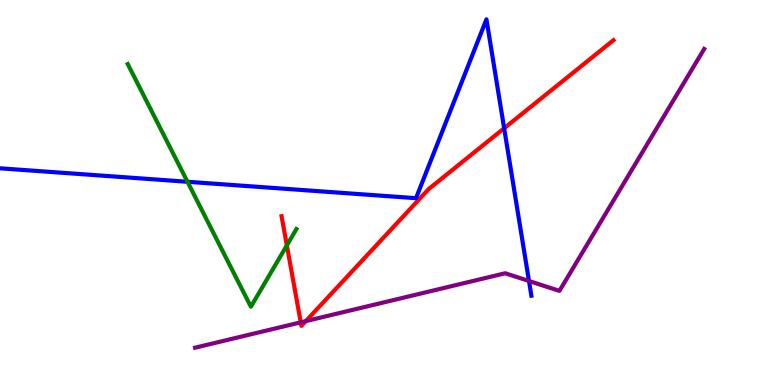[{'lines': ['blue', 'red'], 'intersections': [{'x': 6.51, 'y': 6.67}]}, {'lines': ['green', 'red'], 'intersections': [{'x': 3.7, 'y': 3.63}]}, {'lines': ['purple', 'red'], 'intersections': [{'x': 3.88, 'y': 1.63}, {'x': 3.95, 'y': 1.66}]}, {'lines': ['blue', 'green'], 'intersections': [{'x': 2.42, 'y': 5.28}]}, {'lines': ['blue', 'purple'], 'intersections': [{'x': 6.83, 'y': 2.7}]}, {'lines': ['green', 'purple'], 'intersections': []}]